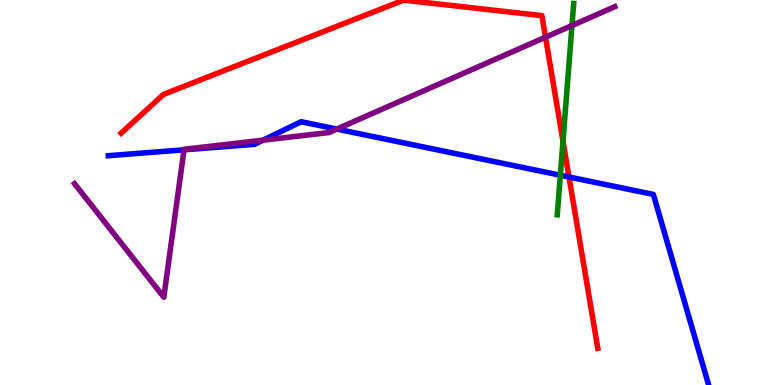[{'lines': ['blue', 'red'], 'intersections': [{'x': 7.34, 'y': 5.4}]}, {'lines': ['green', 'red'], 'intersections': [{'x': 7.26, 'y': 6.33}]}, {'lines': ['purple', 'red'], 'intersections': [{'x': 7.04, 'y': 9.03}]}, {'lines': ['blue', 'green'], 'intersections': [{'x': 7.23, 'y': 5.45}]}, {'lines': ['blue', 'purple'], 'intersections': [{'x': 2.37, 'y': 6.11}, {'x': 3.39, 'y': 6.36}, {'x': 4.35, 'y': 6.65}]}, {'lines': ['green', 'purple'], 'intersections': [{'x': 7.38, 'y': 9.34}]}]